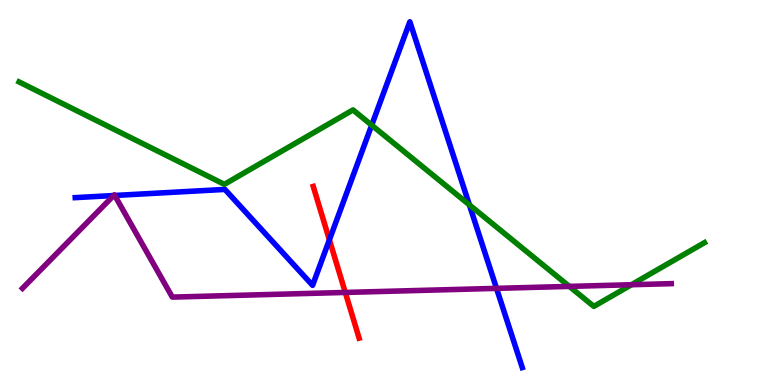[{'lines': ['blue', 'red'], 'intersections': [{'x': 4.25, 'y': 3.77}]}, {'lines': ['green', 'red'], 'intersections': []}, {'lines': ['purple', 'red'], 'intersections': [{'x': 4.46, 'y': 2.4}]}, {'lines': ['blue', 'green'], 'intersections': [{'x': 4.8, 'y': 6.75}, {'x': 6.06, 'y': 4.68}]}, {'lines': ['blue', 'purple'], 'intersections': [{'x': 1.47, 'y': 4.92}, {'x': 1.48, 'y': 4.92}, {'x': 6.41, 'y': 2.51}]}, {'lines': ['green', 'purple'], 'intersections': [{'x': 7.35, 'y': 2.56}, {'x': 8.15, 'y': 2.6}]}]